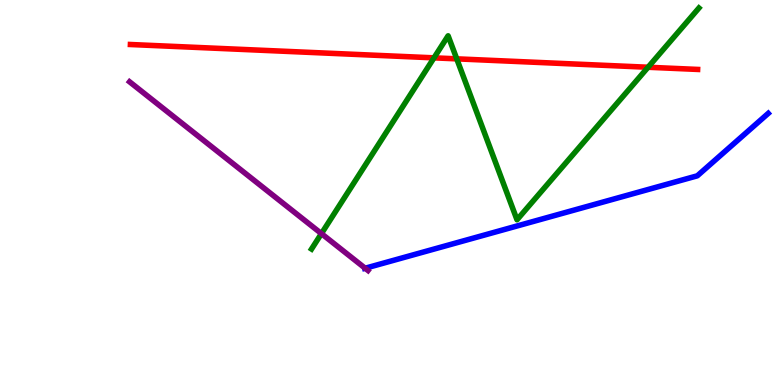[{'lines': ['blue', 'red'], 'intersections': []}, {'lines': ['green', 'red'], 'intersections': [{'x': 5.6, 'y': 8.5}, {'x': 5.89, 'y': 8.47}, {'x': 8.36, 'y': 8.25}]}, {'lines': ['purple', 'red'], 'intersections': []}, {'lines': ['blue', 'green'], 'intersections': []}, {'lines': ['blue', 'purple'], 'intersections': [{'x': 4.71, 'y': 3.03}]}, {'lines': ['green', 'purple'], 'intersections': [{'x': 4.15, 'y': 3.93}]}]